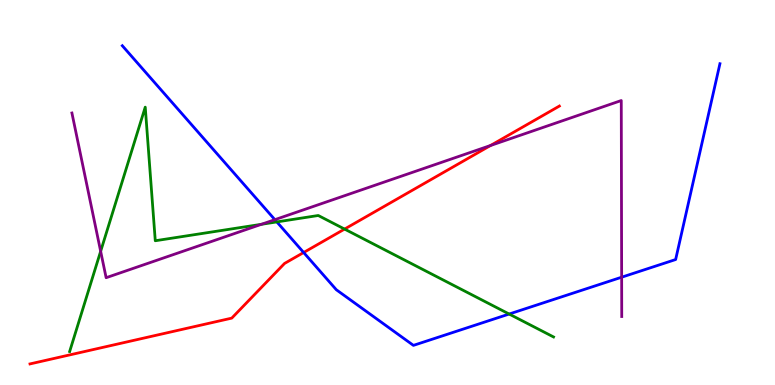[{'lines': ['blue', 'red'], 'intersections': [{'x': 3.92, 'y': 3.44}]}, {'lines': ['green', 'red'], 'intersections': [{'x': 4.45, 'y': 4.05}]}, {'lines': ['purple', 'red'], 'intersections': [{'x': 6.33, 'y': 6.22}]}, {'lines': ['blue', 'green'], 'intersections': [{'x': 3.57, 'y': 4.24}, {'x': 6.57, 'y': 1.84}]}, {'lines': ['blue', 'purple'], 'intersections': [{'x': 3.55, 'y': 4.29}, {'x': 8.02, 'y': 2.8}]}, {'lines': ['green', 'purple'], 'intersections': [{'x': 1.3, 'y': 3.47}, {'x': 3.37, 'y': 4.17}]}]